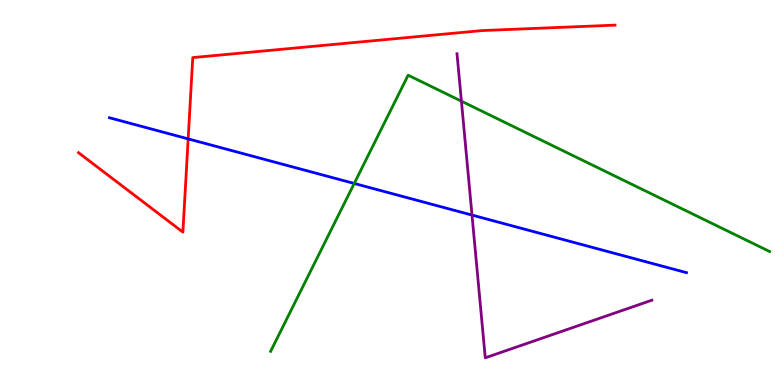[{'lines': ['blue', 'red'], 'intersections': [{'x': 2.43, 'y': 6.39}]}, {'lines': ['green', 'red'], 'intersections': []}, {'lines': ['purple', 'red'], 'intersections': []}, {'lines': ['blue', 'green'], 'intersections': [{'x': 4.57, 'y': 5.23}]}, {'lines': ['blue', 'purple'], 'intersections': [{'x': 6.09, 'y': 4.41}]}, {'lines': ['green', 'purple'], 'intersections': [{'x': 5.95, 'y': 7.37}]}]